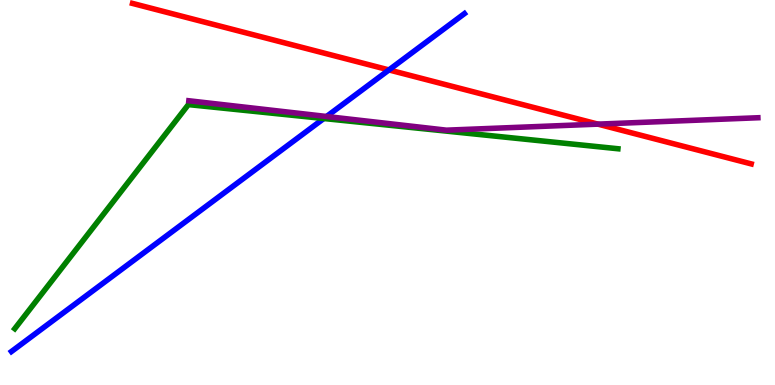[{'lines': ['blue', 'red'], 'intersections': [{'x': 5.02, 'y': 8.18}]}, {'lines': ['green', 'red'], 'intersections': []}, {'lines': ['purple', 'red'], 'intersections': [{'x': 7.72, 'y': 6.78}]}, {'lines': ['blue', 'green'], 'intersections': [{'x': 4.18, 'y': 6.92}]}, {'lines': ['blue', 'purple'], 'intersections': [{'x': 4.21, 'y': 6.97}]}, {'lines': ['green', 'purple'], 'intersections': []}]